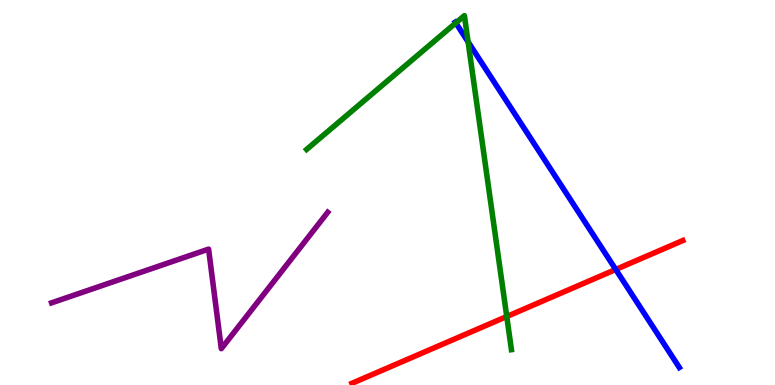[{'lines': ['blue', 'red'], 'intersections': [{'x': 7.95, 'y': 3.0}]}, {'lines': ['green', 'red'], 'intersections': [{'x': 6.54, 'y': 1.78}]}, {'lines': ['purple', 'red'], 'intersections': []}, {'lines': ['blue', 'green'], 'intersections': [{'x': 5.88, 'y': 9.4}, {'x': 6.04, 'y': 8.91}]}, {'lines': ['blue', 'purple'], 'intersections': []}, {'lines': ['green', 'purple'], 'intersections': []}]